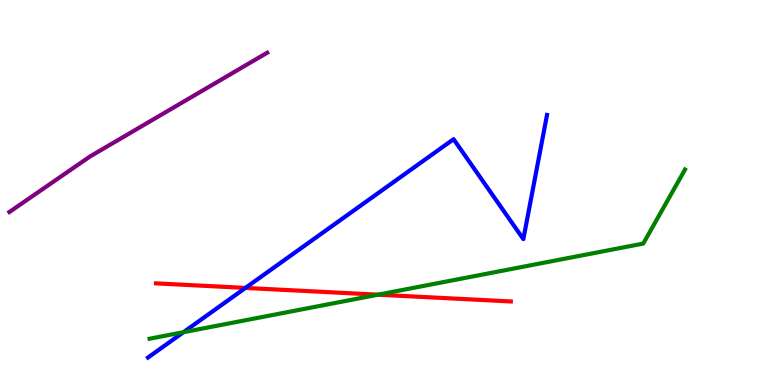[{'lines': ['blue', 'red'], 'intersections': [{'x': 3.17, 'y': 2.52}]}, {'lines': ['green', 'red'], 'intersections': [{'x': 4.88, 'y': 2.35}]}, {'lines': ['purple', 'red'], 'intersections': []}, {'lines': ['blue', 'green'], 'intersections': [{'x': 2.37, 'y': 1.37}]}, {'lines': ['blue', 'purple'], 'intersections': []}, {'lines': ['green', 'purple'], 'intersections': []}]